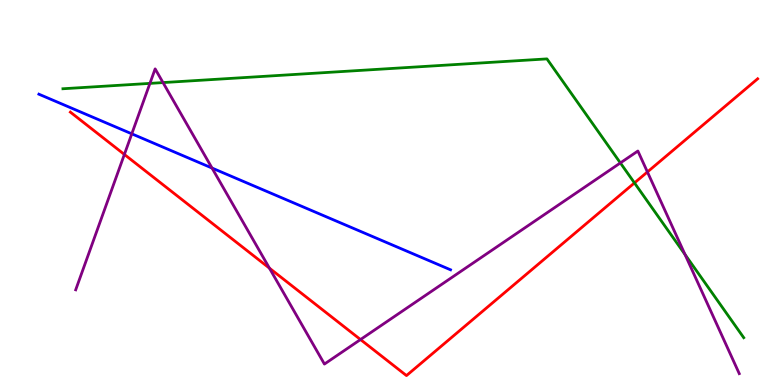[{'lines': ['blue', 'red'], 'intersections': []}, {'lines': ['green', 'red'], 'intersections': [{'x': 8.19, 'y': 5.25}]}, {'lines': ['purple', 'red'], 'intersections': [{'x': 1.6, 'y': 5.99}, {'x': 3.48, 'y': 3.03}, {'x': 4.65, 'y': 1.18}, {'x': 8.35, 'y': 5.53}]}, {'lines': ['blue', 'green'], 'intersections': []}, {'lines': ['blue', 'purple'], 'intersections': [{'x': 1.7, 'y': 6.52}, {'x': 2.74, 'y': 5.64}]}, {'lines': ['green', 'purple'], 'intersections': [{'x': 1.93, 'y': 7.83}, {'x': 2.1, 'y': 7.86}, {'x': 8.0, 'y': 5.77}, {'x': 8.84, 'y': 3.39}]}]